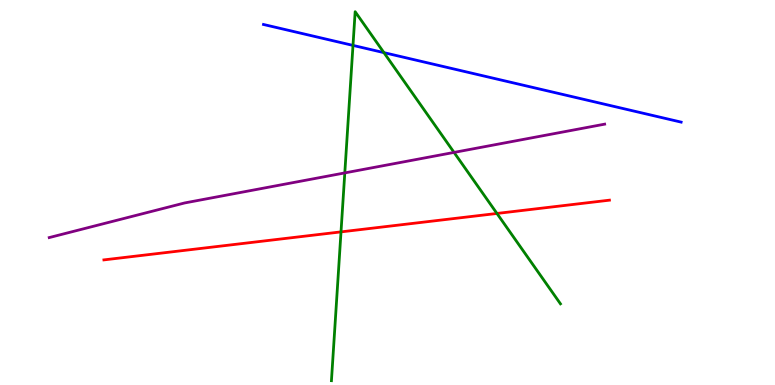[{'lines': ['blue', 'red'], 'intersections': []}, {'lines': ['green', 'red'], 'intersections': [{'x': 4.4, 'y': 3.98}, {'x': 6.41, 'y': 4.46}]}, {'lines': ['purple', 'red'], 'intersections': []}, {'lines': ['blue', 'green'], 'intersections': [{'x': 4.55, 'y': 8.82}, {'x': 4.95, 'y': 8.63}]}, {'lines': ['blue', 'purple'], 'intersections': []}, {'lines': ['green', 'purple'], 'intersections': [{'x': 4.45, 'y': 5.51}, {'x': 5.86, 'y': 6.04}]}]